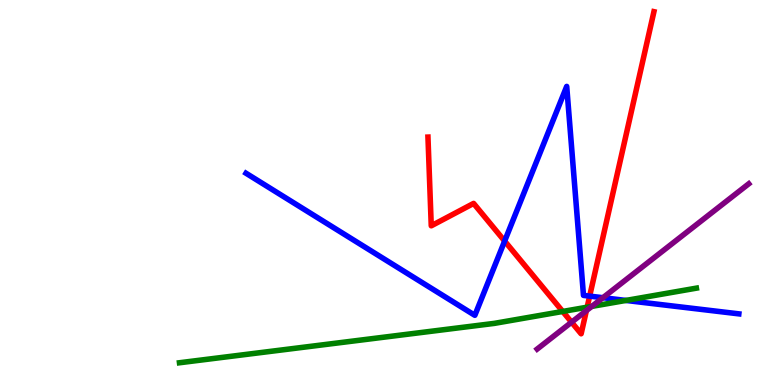[{'lines': ['blue', 'red'], 'intersections': [{'x': 6.51, 'y': 3.74}, {'x': 7.61, 'y': 2.31}]}, {'lines': ['green', 'red'], 'intersections': [{'x': 7.26, 'y': 1.91}, {'x': 7.58, 'y': 2.02}]}, {'lines': ['purple', 'red'], 'intersections': [{'x': 7.38, 'y': 1.63}, {'x': 7.57, 'y': 1.93}]}, {'lines': ['blue', 'green'], 'intersections': [{'x': 8.08, 'y': 2.2}]}, {'lines': ['blue', 'purple'], 'intersections': [{'x': 7.78, 'y': 2.27}]}, {'lines': ['green', 'purple'], 'intersections': [{'x': 7.64, 'y': 2.04}]}]